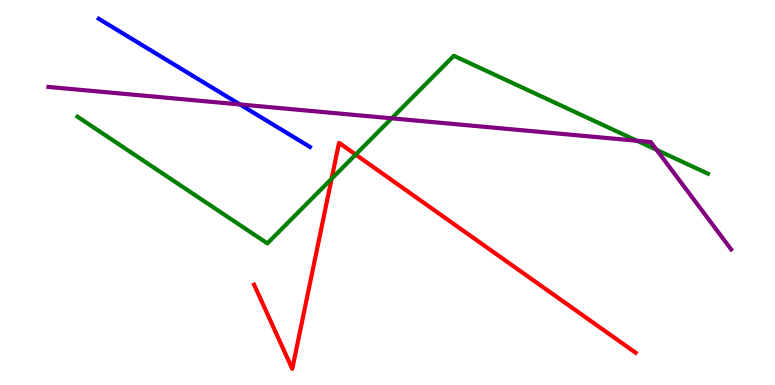[{'lines': ['blue', 'red'], 'intersections': []}, {'lines': ['green', 'red'], 'intersections': [{'x': 4.28, 'y': 5.36}, {'x': 4.59, 'y': 5.99}]}, {'lines': ['purple', 'red'], 'intersections': []}, {'lines': ['blue', 'green'], 'intersections': []}, {'lines': ['blue', 'purple'], 'intersections': [{'x': 3.1, 'y': 7.29}]}, {'lines': ['green', 'purple'], 'intersections': [{'x': 5.05, 'y': 6.93}, {'x': 8.22, 'y': 6.34}, {'x': 8.47, 'y': 6.11}]}]